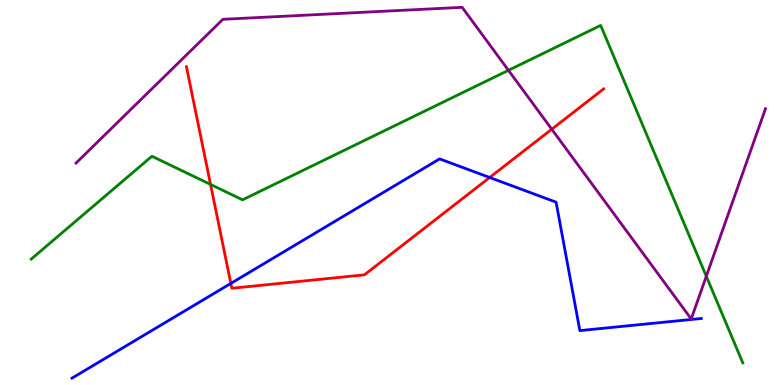[{'lines': ['blue', 'red'], 'intersections': [{'x': 2.98, 'y': 2.64}, {'x': 6.32, 'y': 5.39}]}, {'lines': ['green', 'red'], 'intersections': [{'x': 2.72, 'y': 5.21}]}, {'lines': ['purple', 'red'], 'intersections': [{'x': 7.12, 'y': 6.64}]}, {'lines': ['blue', 'green'], 'intersections': []}, {'lines': ['blue', 'purple'], 'intersections': []}, {'lines': ['green', 'purple'], 'intersections': [{'x': 6.56, 'y': 8.17}, {'x': 9.11, 'y': 2.82}]}]